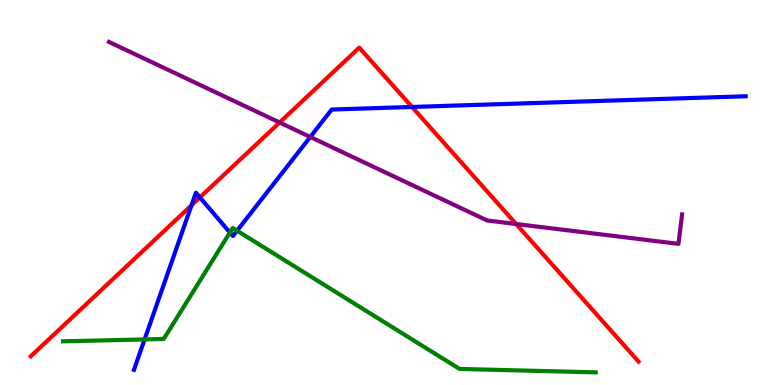[{'lines': ['blue', 'red'], 'intersections': [{'x': 2.47, 'y': 4.67}, {'x': 2.58, 'y': 4.87}, {'x': 5.32, 'y': 7.22}]}, {'lines': ['green', 'red'], 'intersections': []}, {'lines': ['purple', 'red'], 'intersections': [{'x': 3.61, 'y': 6.82}, {'x': 6.66, 'y': 4.18}]}, {'lines': ['blue', 'green'], 'intersections': [{'x': 1.87, 'y': 1.18}, {'x': 2.97, 'y': 3.96}, {'x': 3.06, 'y': 4.01}]}, {'lines': ['blue', 'purple'], 'intersections': [{'x': 4.0, 'y': 6.44}]}, {'lines': ['green', 'purple'], 'intersections': []}]